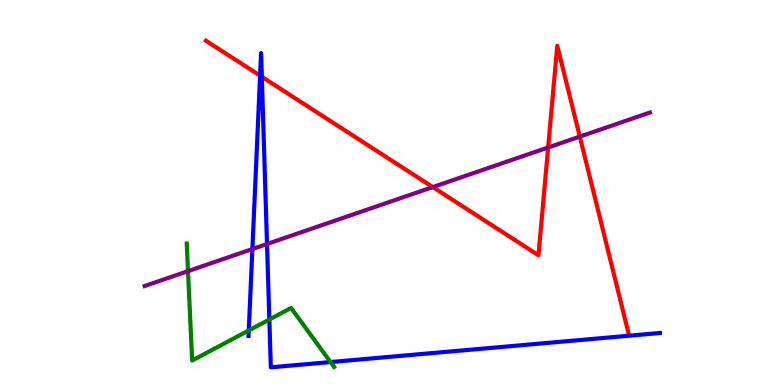[{'lines': ['blue', 'red'], 'intersections': [{'x': 3.36, 'y': 8.03}, {'x': 3.38, 'y': 8.01}]}, {'lines': ['green', 'red'], 'intersections': []}, {'lines': ['purple', 'red'], 'intersections': [{'x': 5.58, 'y': 5.14}, {'x': 7.07, 'y': 6.17}, {'x': 7.48, 'y': 6.45}]}, {'lines': ['blue', 'green'], 'intersections': [{'x': 3.21, 'y': 1.42}, {'x': 3.48, 'y': 1.7}, {'x': 4.26, 'y': 0.596}]}, {'lines': ['blue', 'purple'], 'intersections': [{'x': 3.26, 'y': 3.53}, {'x': 3.45, 'y': 3.66}]}, {'lines': ['green', 'purple'], 'intersections': [{'x': 2.43, 'y': 2.96}]}]